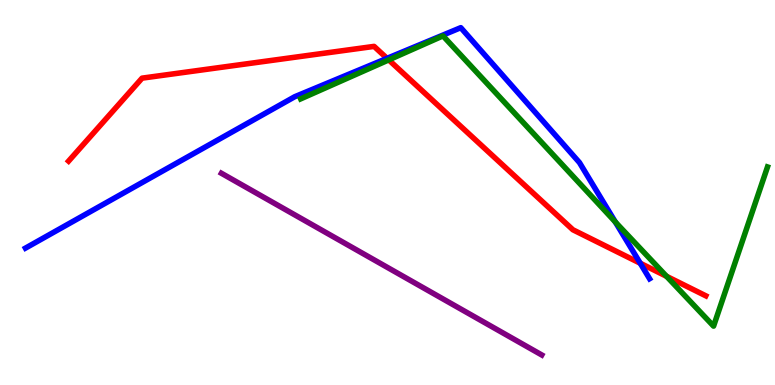[{'lines': ['blue', 'red'], 'intersections': [{'x': 4.99, 'y': 8.48}, {'x': 8.26, 'y': 3.16}]}, {'lines': ['green', 'red'], 'intersections': [{'x': 5.02, 'y': 8.44}, {'x': 8.6, 'y': 2.82}]}, {'lines': ['purple', 'red'], 'intersections': []}, {'lines': ['blue', 'green'], 'intersections': [{'x': 7.94, 'y': 4.24}]}, {'lines': ['blue', 'purple'], 'intersections': []}, {'lines': ['green', 'purple'], 'intersections': []}]